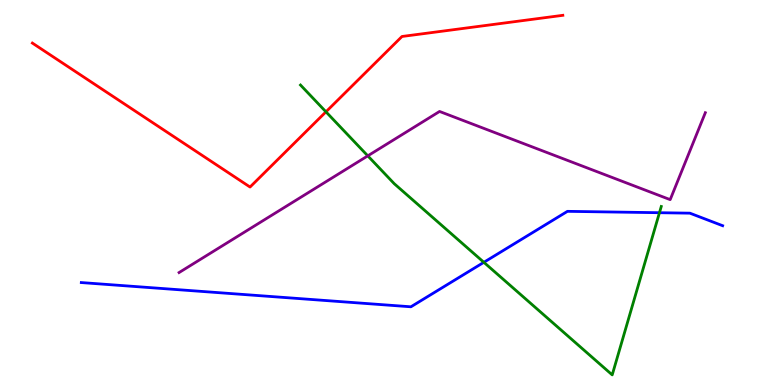[{'lines': ['blue', 'red'], 'intersections': []}, {'lines': ['green', 'red'], 'intersections': [{'x': 4.21, 'y': 7.1}]}, {'lines': ['purple', 'red'], 'intersections': []}, {'lines': ['blue', 'green'], 'intersections': [{'x': 6.24, 'y': 3.19}, {'x': 8.51, 'y': 4.48}]}, {'lines': ['blue', 'purple'], 'intersections': []}, {'lines': ['green', 'purple'], 'intersections': [{'x': 4.75, 'y': 5.95}]}]